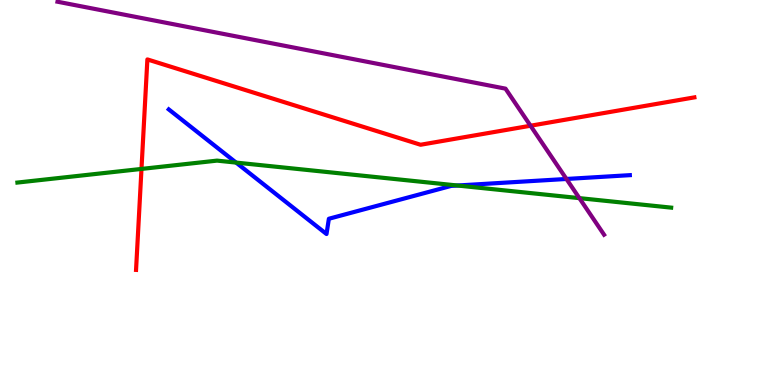[{'lines': ['blue', 'red'], 'intersections': []}, {'lines': ['green', 'red'], 'intersections': [{'x': 1.83, 'y': 5.61}]}, {'lines': ['purple', 'red'], 'intersections': [{'x': 6.85, 'y': 6.73}]}, {'lines': ['blue', 'green'], 'intersections': [{'x': 3.05, 'y': 5.78}, {'x': 5.9, 'y': 5.18}]}, {'lines': ['blue', 'purple'], 'intersections': [{'x': 7.31, 'y': 5.35}]}, {'lines': ['green', 'purple'], 'intersections': [{'x': 7.48, 'y': 4.85}]}]